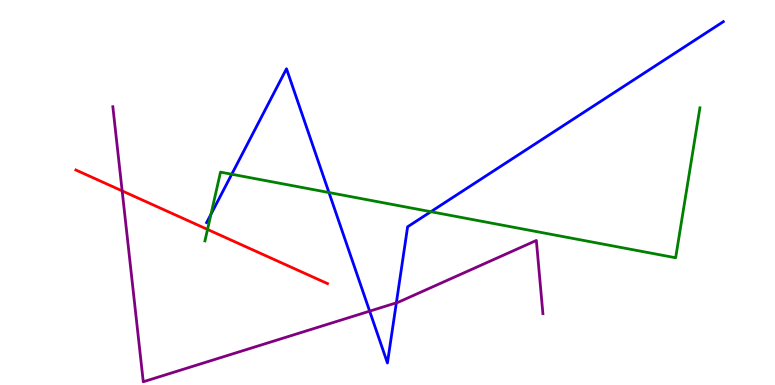[{'lines': ['blue', 'red'], 'intersections': []}, {'lines': ['green', 'red'], 'intersections': [{'x': 2.68, 'y': 4.04}]}, {'lines': ['purple', 'red'], 'intersections': [{'x': 1.58, 'y': 5.04}]}, {'lines': ['blue', 'green'], 'intersections': [{'x': 2.72, 'y': 4.44}, {'x': 2.99, 'y': 5.47}, {'x': 4.24, 'y': 5.0}, {'x': 5.56, 'y': 4.5}]}, {'lines': ['blue', 'purple'], 'intersections': [{'x': 4.77, 'y': 1.92}, {'x': 5.11, 'y': 2.13}]}, {'lines': ['green', 'purple'], 'intersections': []}]